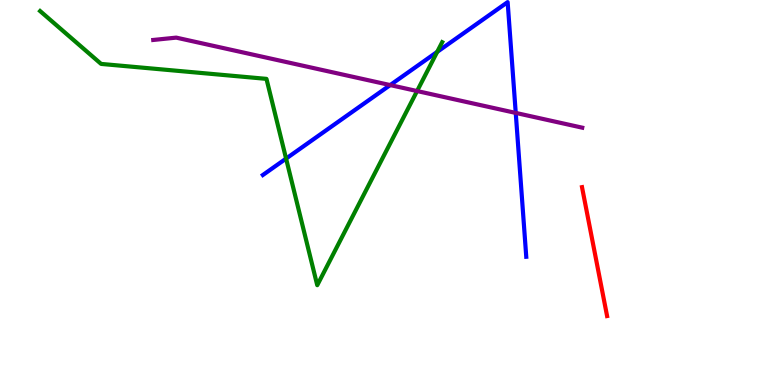[{'lines': ['blue', 'red'], 'intersections': []}, {'lines': ['green', 'red'], 'intersections': []}, {'lines': ['purple', 'red'], 'intersections': []}, {'lines': ['blue', 'green'], 'intersections': [{'x': 3.69, 'y': 5.88}, {'x': 5.64, 'y': 8.65}]}, {'lines': ['blue', 'purple'], 'intersections': [{'x': 5.03, 'y': 7.79}, {'x': 6.65, 'y': 7.07}]}, {'lines': ['green', 'purple'], 'intersections': [{'x': 5.38, 'y': 7.64}]}]